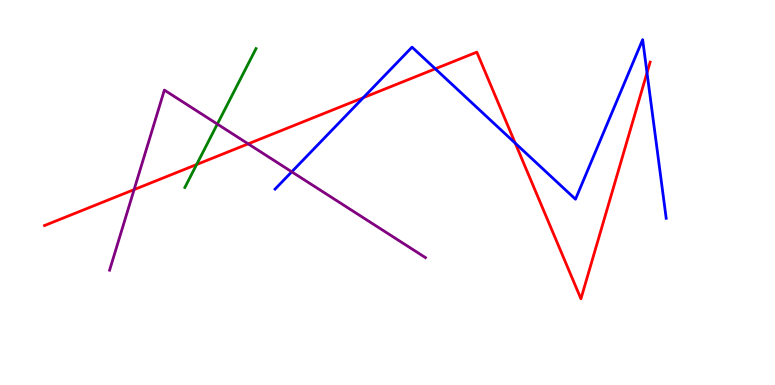[{'lines': ['blue', 'red'], 'intersections': [{'x': 4.69, 'y': 7.46}, {'x': 5.62, 'y': 8.21}, {'x': 6.65, 'y': 6.28}, {'x': 8.35, 'y': 8.11}]}, {'lines': ['green', 'red'], 'intersections': [{'x': 2.54, 'y': 5.73}]}, {'lines': ['purple', 'red'], 'intersections': [{'x': 1.73, 'y': 5.08}, {'x': 3.2, 'y': 6.26}]}, {'lines': ['blue', 'green'], 'intersections': []}, {'lines': ['blue', 'purple'], 'intersections': [{'x': 3.76, 'y': 5.54}]}, {'lines': ['green', 'purple'], 'intersections': [{'x': 2.8, 'y': 6.78}]}]